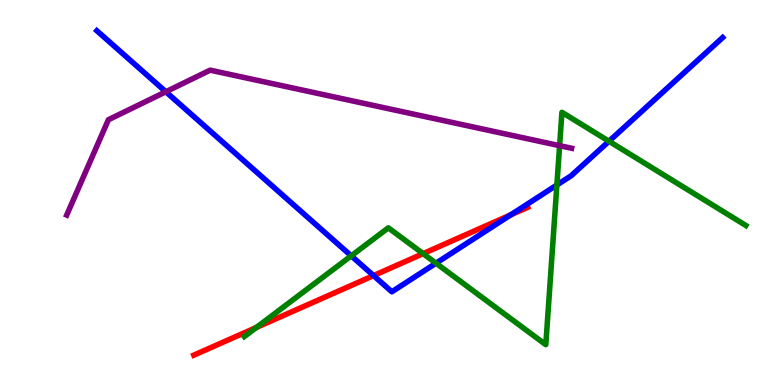[{'lines': ['blue', 'red'], 'intersections': [{'x': 4.82, 'y': 2.84}, {'x': 6.59, 'y': 4.42}]}, {'lines': ['green', 'red'], 'intersections': [{'x': 3.31, 'y': 1.49}, {'x': 5.46, 'y': 3.41}]}, {'lines': ['purple', 'red'], 'intersections': []}, {'lines': ['blue', 'green'], 'intersections': [{'x': 4.53, 'y': 3.35}, {'x': 5.63, 'y': 3.16}, {'x': 7.19, 'y': 5.19}, {'x': 7.86, 'y': 6.33}]}, {'lines': ['blue', 'purple'], 'intersections': [{'x': 2.14, 'y': 7.62}]}, {'lines': ['green', 'purple'], 'intersections': [{'x': 7.22, 'y': 6.22}]}]